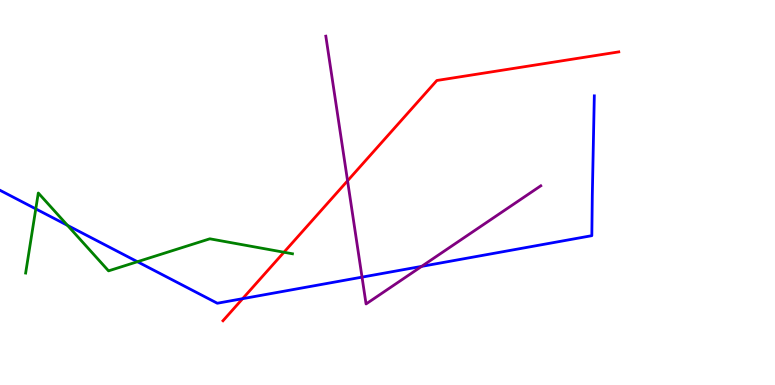[{'lines': ['blue', 'red'], 'intersections': [{'x': 3.13, 'y': 2.24}]}, {'lines': ['green', 'red'], 'intersections': [{'x': 3.66, 'y': 3.45}]}, {'lines': ['purple', 'red'], 'intersections': [{'x': 4.48, 'y': 5.3}]}, {'lines': ['blue', 'green'], 'intersections': [{'x': 0.462, 'y': 4.57}, {'x': 0.871, 'y': 4.15}, {'x': 1.77, 'y': 3.2}]}, {'lines': ['blue', 'purple'], 'intersections': [{'x': 4.67, 'y': 2.8}, {'x': 5.44, 'y': 3.08}]}, {'lines': ['green', 'purple'], 'intersections': []}]